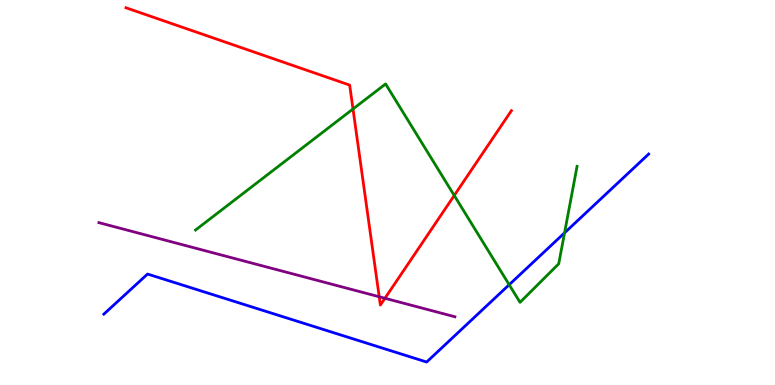[{'lines': ['blue', 'red'], 'intersections': []}, {'lines': ['green', 'red'], 'intersections': [{'x': 4.55, 'y': 7.17}, {'x': 5.86, 'y': 4.92}]}, {'lines': ['purple', 'red'], 'intersections': [{'x': 4.89, 'y': 2.29}, {'x': 4.97, 'y': 2.25}]}, {'lines': ['blue', 'green'], 'intersections': [{'x': 6.57, 'y': 2.6}, {'x': 7.28, 'y': 3.95}]}, {'lines': ['blue', 'purple'], 'intersections': []}, {'lines': ['green', 'purple'], 'intersections': []}]